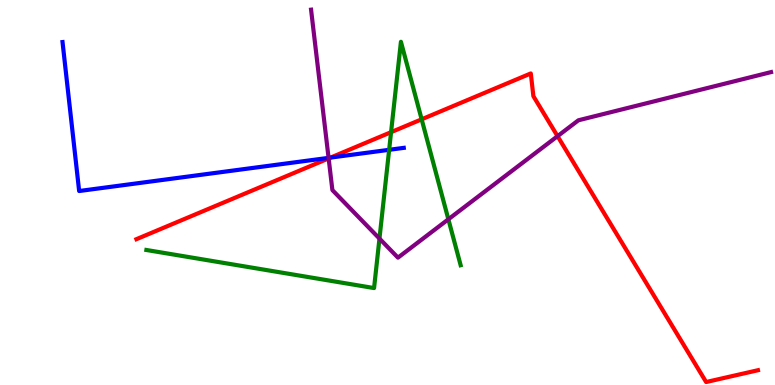[{'lines': ['blue', 'red'], 'intersections': [{'x': 4.27, 'y': 5.91}]}, {'lines': ['green', 'red'], 'intersections': [{'x': 5.05, 'y': 6.57}, {'x': 5.44, 'y': 6.9}]}, {'lines': ['purple', 'red'], 'intersections': [{'x': 4.24, 'y': 5.89}, {'x': 7.19, 'y': 6.46}]}, {'lines': ['blue', 'green'], 'intersections': [{'x': 5.02, 'y': 6.11}]}, {'lines': ['blue', 'purple'], 'intersections': [{'x': 4.24, 'y': 5.9}]}, {'lines': ['green', 'purple'], 'intersections': [{'x': 4.9, 'y': 3.8}, {'x': 5.79, 'y': 4.3}]}]